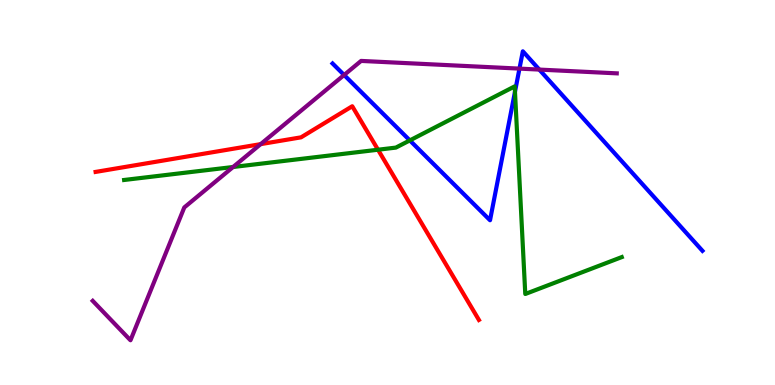[{'lines': ['blue', 'red'], 'intersections': []}, {'lines': ['green', 'red'], 'intersections': [{'x': 4.88, 'y': 6.11}]}, {'lines': ['purple', 'red'], 'intersections': [{'x': 3.36, 'y': 6.26}]}, {'lines': ['blue', 'green'], 'intersections': [{'x': 5.29, 'y': 6.35}, {'x': 6.64, 'y': 7.62}]}, {'lines': ['blue', 'purple'], 'intersections': [{'x': 4.44, 'y': 8.05}, {'x': 6.7, 'y': 8.22}, {'x': 6.96, 'y': 8.19}]}, {'lines': ['green', 'purple'], 'intersections': [{'x': 3.01, 'y': 5.66}]}]